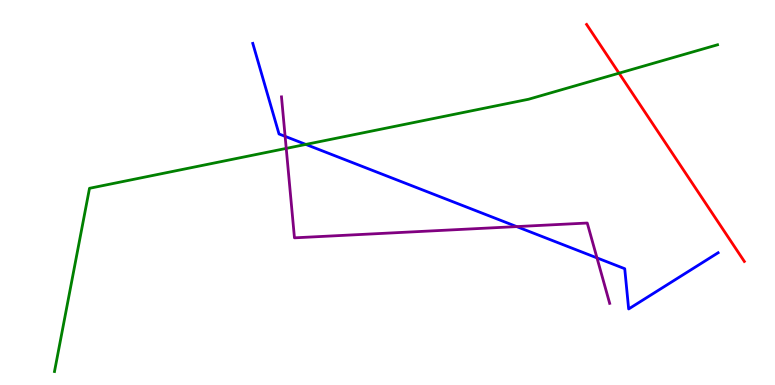[{'lines': ['blue', 'red'], 'intersections': []}, {'lines': ['green', 'red'], 'intersections': [{'x': 7.99, 'y': 8.1}]}, {'lines': ['purple', 'red'], 'intersections': []}, {'lines': ['blue', 'green'], 'intersections': [{'x': 3.95, 'y': 6.25}]}, {'lines': ['blue', 'purple'], 'intersections': [{'x': 3.68, 'y': 6.46}, {'x': 6.67, 'y': 4.11}, {'x': 7.7, 'y': 3.3}]}, {'lines': ['green', 'purple'], 'intersections': [{'x': 3.69, 'y': 6.15}]}]